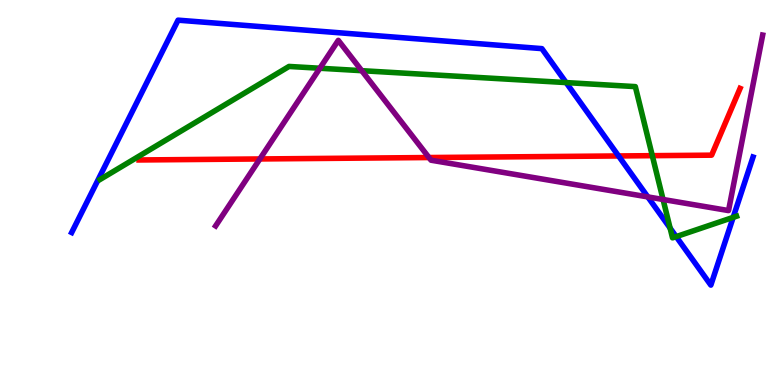[{'lines': ['blue', 'red'], 'intersections': [{'x': 7.98, 'y': 5.95}]}, {'lines': ['green', 'red'], 'intersections': [{'x': 8.42, 'y': 5.96}]}, {'lines': ['purple', 'red'], 'intersections': [{'x': 3.35, 'y': 5.87}, {'x': 5.54, 'y': 5.91}]}, {'lines': ['blue', 'green'], 'intersections': [{'x': 7.3, 'y': 7.85}, {'x': 8.65, 'y': 4.08}, {'x': 8.73, 'y': 3.85}, {'x': 9.46, 'y': 4.35}]}, {'lines': ['blue', 'purple'], 'intersections': [{'x': 8.36, 'y': 4.89}]}, {'lines': ['green', 'purple'], 'intersections': [{'x': 4.13, 'y': 8.23}, {'x': 4.67, 'y': 8.16}, {'x': 8.56, 'y': 4.82}]}]